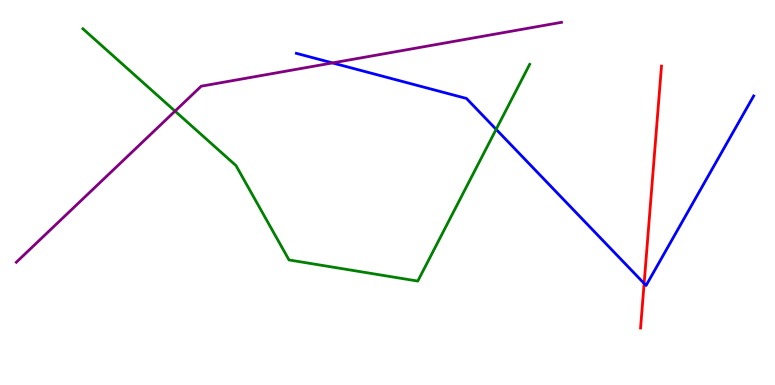[{'lines': ['blue', 'red'], 'intersections': [{'x': 8.31, 'y': 2.64}]}, {'lines': ['green', 'red'], 'intersections': []}, {'lines': ['purple', 'red'], 'intersections': []}, {'lines': ['blue', 'green'], 'intersections': [{'x': 6.4, 'y': 6.64}]}, {'lines': ['blue', 'purple'], 'intersections': [{'x': 4.29, 'y': 8.37}]}, {'lines': ['green', 'purple'], 'intersections': [{'x': 2.26, 'y': 7.11}]}]